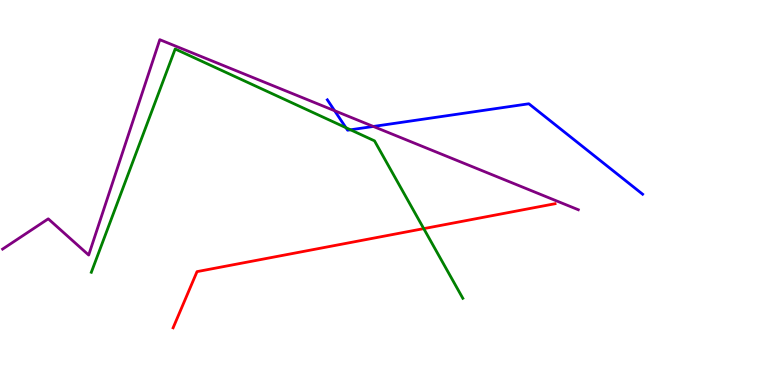[{'lines': ['blue', 'red'], 'intersections': []}, {'lines': ['green', 'red'], 'intersections': [{'x': 5.47, 'y': 4.06}]}, {'lines': ['purple', 'red'], 'intersections': []}, {'lines': ['blue', 'green'], 'intersections': [{'x': 4.46, 'y': 6.68}, {'x': 4.52, 'y': 6.63}]}, {'lines': ['blue', 'purple'], 'intersections': [{'x': 4.32, 'y': 7.12}, {'x': 4.82, 'y': 6.72}]}, {'lines': ['green', 'purple'], 'intersections': []}]